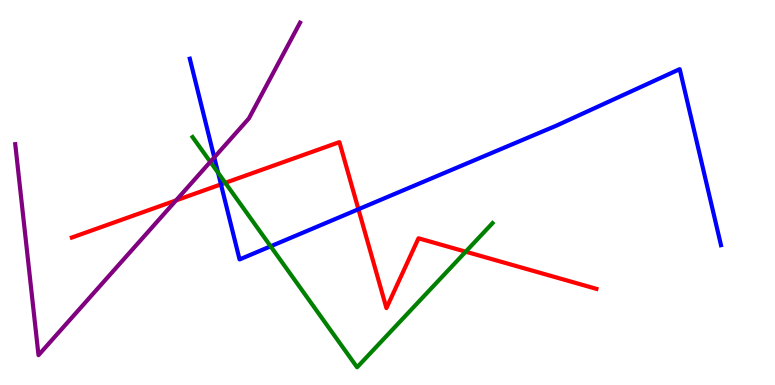[{'lines': ['blue', 'red'], 'intersections': [{'x': 2.85, 'y': 5.21}, {'x': 4.62, 'y': 4.57}]}, {'lines': ['green', 'red'], 'intersections': [{'x': 2.91, 'y': 5.25}, {'x': 6.01, 'y': 3.46}]}, {'lines': ['purple', 'red'], 'intersections': [{'x': 2.27, 'y': 4.8}]}, {'lines': ['blue', 'green'], 'intersections': [{'x': 2.81, 'y': 5.51}, {'x': 3.49, 'y': 3.6}]}, {'lines': ['blue', 'purple'], 'intersections': [{'x': 2.76, 'y': 5.91}]}, {'lines': ['green', 'purple'], 'intersections': [{'x': 2.71, 'y': 5.8}]}]